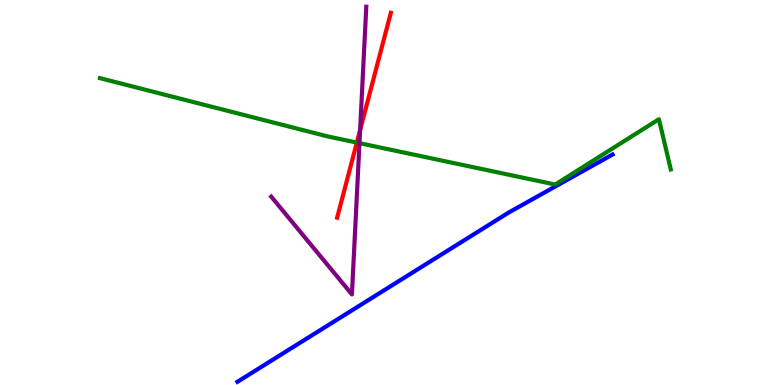[{'lines': ['blue', 'red'], 'intersections': []}, {'lines': ['green', 'red'], 'intersections': [{'x': 4.6, 'y': 6.3}]}, {'lines': ['purple', 'red'], 'intersections': [{'x': 4.65, 'y': 6.62}]}, {'lines': ['blue', 'green'], 'intersections': []}, {'lines': ['blue', 'purple'], 'intersections': []}, {'lines': ['green', 'purple'], 'intersections': [{'x': 4.64, 'y': 6.28}]}]